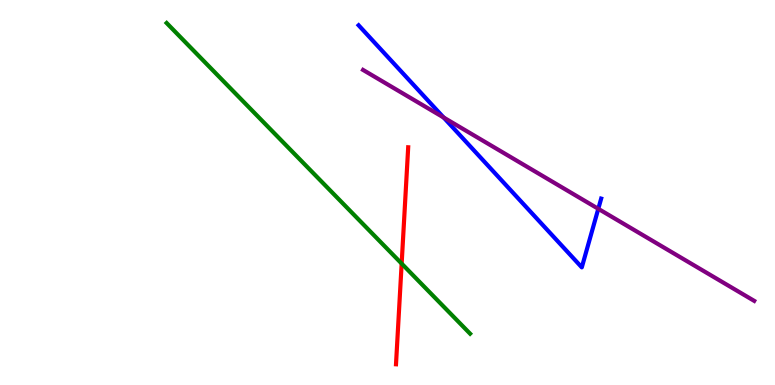[{'lines': ['blue', 'red'], 'intersections': []}, {'lines': ['green', 'red'], 'intersections': [{'x': 5.18, 'y': 3.15}]}, {'lines': ['purple', 'red'], 'intersections': []}, {'lines': ['blue', 'green'], 'intersections': []}, {'lines': ['blue', 'purple'], 'intersections': [{'x': 5.72, 'y': 6.95}, {'x': 7.72, 'y': 4.58}]}, {'lines': ['green', 'purple'], 'intersections': []}]